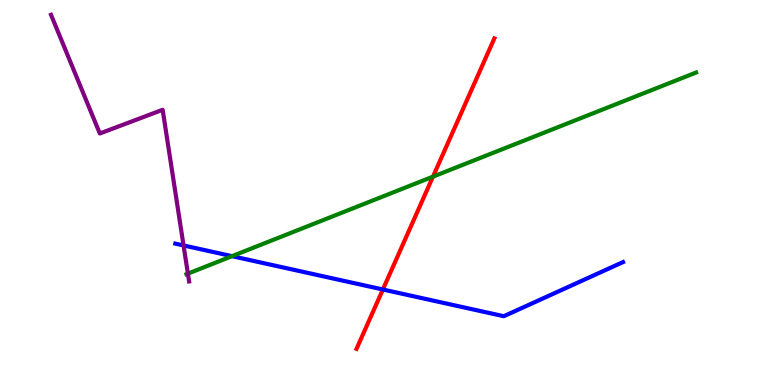[{'lines': ['blue', 'red'], 'intersections': [{'x': 4.94, 'y': 2.48}]}, {'lines': ['green', 'red'], 'intersections': [{'x': 5.59, 'y': 5.41}]}, {'lines': ['purple', 'red'], 'intersections': []}, {'lines': ['blue', 'green'], 'intersections': [{'x': 2.99, 'y': 3.35}]}, {'lines': ['blue', 'purple'], 'intersections': [{'x': 2.37, 'y': 3.62}]}, {'lines': ['green', 'purple'], 'intersections': [{'x': 2.42, 'y': 2.89}]}]